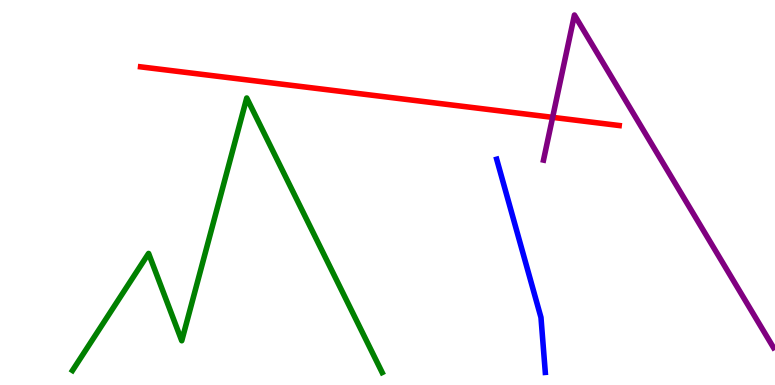[{'lines': ['blue', 'red'], 'intersections': []}, {'lines': ['green', 'red'], 'intersections': []}, {'lines': ['purple', 'red'], 'intersections': [{'x': 7.13, 'y': 6.95}]}, {'lines': ['blue', 'green'], 'intersections': []}, {'lines': ['blue', 'purple'], 'intersections': []}, {'lines': ['green', 'purple'], 'intersections': []}]